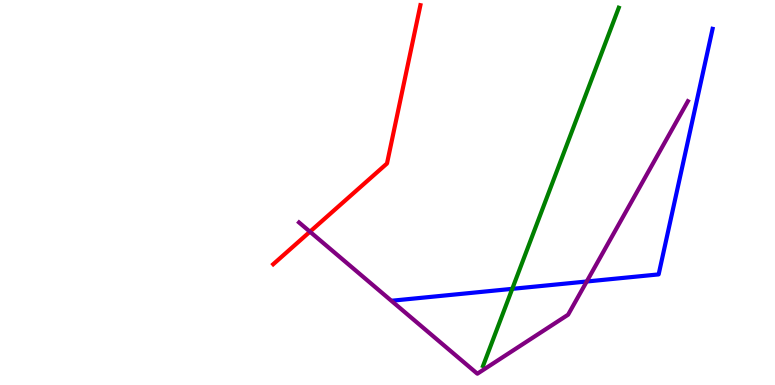[{'lines': ['blue', 'red'], 'intersections': []}, {'lines': ['green', 'red'], 'intersections': []}, {'lines': ['purple', 'red'], 'intersections': [{'x': 4.0, 'y': 3.98}]}, {'lines': ['blue', 'green'], 'intersections': [{'x': 6.61, 'y': 2.5}]}, {'lines': ['blue', 'purple'], 'intersections': [{'x': 7.57, 'y': 2.69}]}, {'lines': ['green', 'purple'], 'intersections': []}]